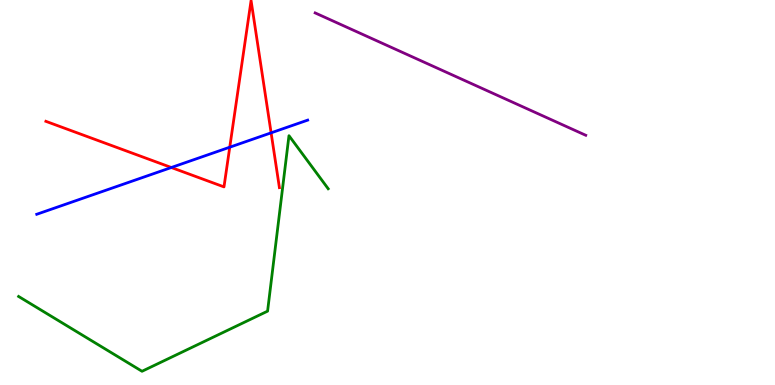[{'lines': ['blue', 'red'], 'intersections': [{'x': 2.21, 'y': 5.65}, {'x': 2.96, 'y': 6.18}, {'x': 3.5, 'y': 6.55}]}, {'lines': ['green', 'red'], 'intersections': []}, {'lines': ['purple', 'red'], 'intersections': []}, {'lines': ['blue', 'green'], 'intersections': []}, {'lines': ['blue', 'purple'], 'intersections': []}, {'lines': ['green', 'purple'], 'intersections': []}]